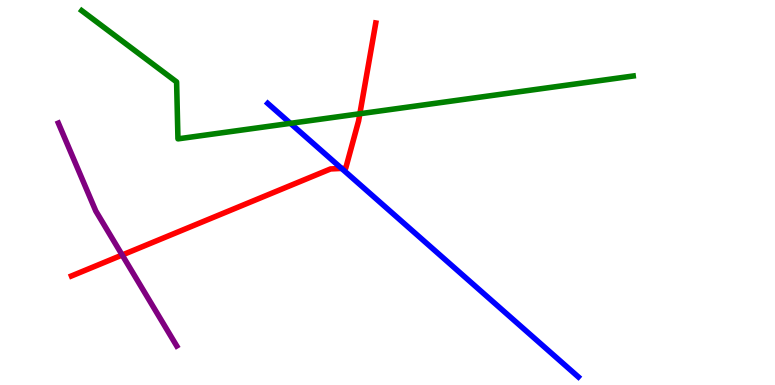[{'lines': ['blue', 'red'], 'intersections': [{'x': 4.41, 'y': 5.63}]}, {'lines': ['green', 'red'], 'intersections': [{'x': 4.64, 'y': 7.05}]}, {'lines': ['purple', 'red'], 'intersections': [{'x': 1.58, 'y': 3.38}]}, {'lines': ['blue', 'green'], 'intersections': [{'x': 3.75, 'y': 6.8}]}, {'lines': ['blue', 'purple'], 'intersections': []}, {'lines': ['green', 'purple'], 'intersections': []}]